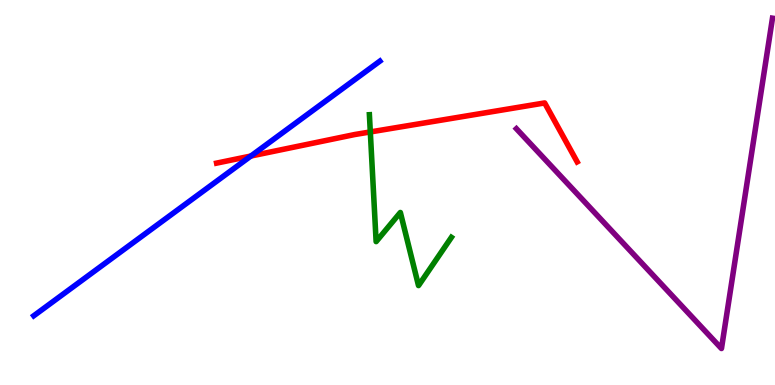[{'lines': ['blue', 'red'], 'intersections': [{'x': 3.24, 'y': 5.95}]}, {'lines': ['green', 'red'], 'intersections': [{'x': 4.78, 'y': 6.57}]}, {'lines': ['purple', 'red'], 'intersections': []}, {'lines': ['blue', 'green'], 'intersections': []}, {'lines': ['blue', 'purple'], 'intersections': []}, {'lines': ['green', 'purple'], 'intersections': []}]